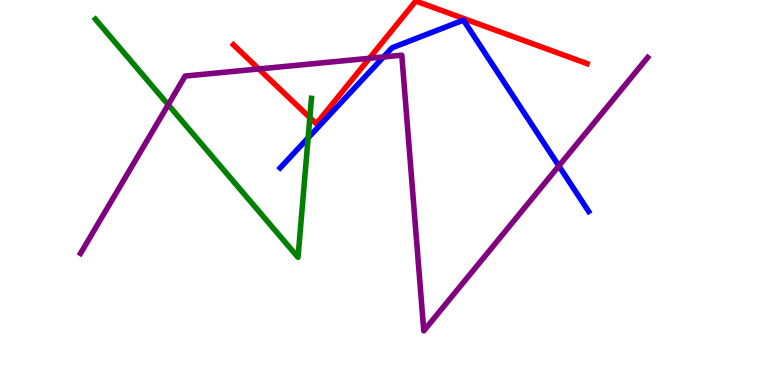[{'lines': ['blue', 'red'], 'intersections': []}, {'lines': ['green', 'red'], 'intersections': [{'x': 4.0, 'y': 6.95}]}, {'lines': ['purple', 'red'], 'intersections': [{'x': 3.34, 'y': 8.21}, {'x': 4.77, 'y': 8.49}]}, {'lines': ['blue', 'green'], 'intersections': [{'x': 3.98, 'y': 6.42}]}, {'lines': ['blue', 'purple'], 'intersections': [{'x': 4.95, 'y': 8.52}, {'x': 7.21, 'y': 5.69}]}, {'lines': ['green', 'purple'], 'intersections': [{'x': 2.17, 'y': 7.28}]}]